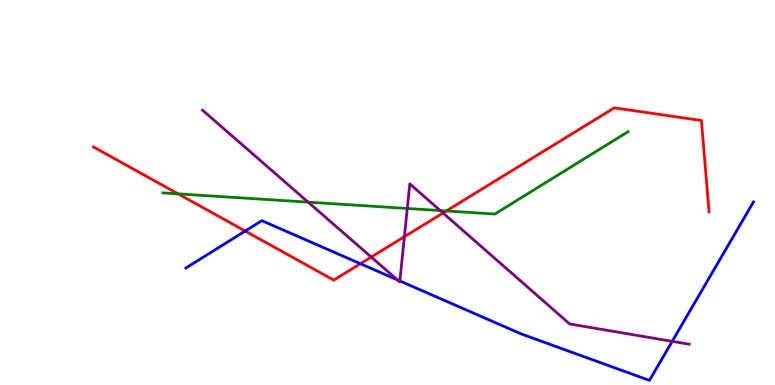[{'lines': ['blue', 'red'], 'intersections': [{'x': 3.16, 'y': 4.0}, {'x': 4.65, 'y': 3.15}]}, {'lines': ['green', 'red'], 'intersections': [{'x': 2.3, 'y': 4.96}, {'x': 5.76, 'y': 4.52}]}, {'lines': ['purple', 'red'], 'intersections': [{'x': 4.79, 'y': 3.32}, {'x': 5.22, 'y': 3.85}, {'x': 5.72, 'y': 4.47}]}, {'lines': ['blue', 'green'], 'intersections': []}, {'lines': ['blue', 'purple'], 'intersections': [{'x': 5.13, 'y': 2.73}, {'x': 5.16, 'y': 2.7}, {'x': 8.67, 'y': 1.13}]}, {'lines': ['green', 'purple'], 'intersections': [{'x': 3.98, 'y': 4.75}, {'x': 5.26, 'y': 4.59}, {'x': 5.68, 'y': 4.53}]}]